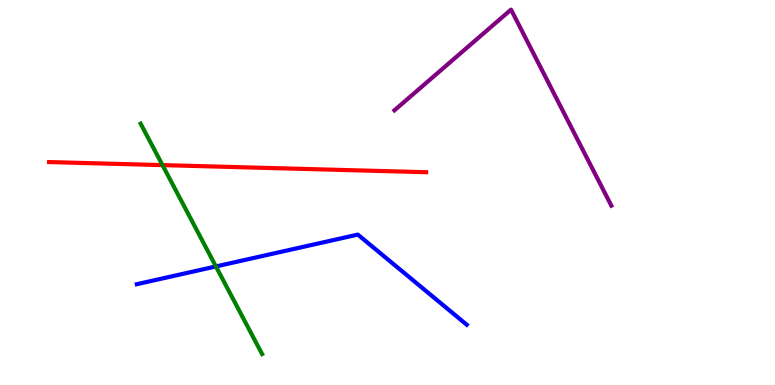[{'lines': ['blue', 'red'], 'intersections': []}, {'lines': ['green', 'red'], 'intersections': [{'x': 2.1, 'y': 5.71}]}, {'lines': ['purple', 'red'], 'intersections': []}, {'lines': ['blue', 'green'], 'intersections': [{'x': 2.79, 'y': 3.08}]}, {'lines': ['blue', 'purple'], 'intersections': []}, {'lines': ['green', 'purple'], 'intersections': []}]